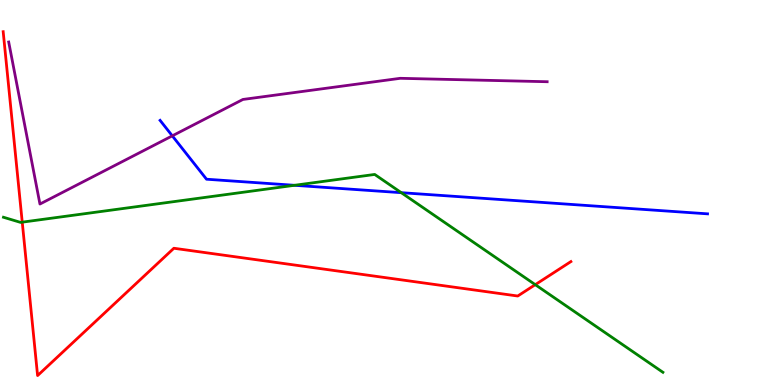[{'lines': ['blue', 'red'], 'intersections': []}, {'lines': ['green', 'red'], 'intersections': [{'x': 0.287, 'y': 4.23}, {'x': 6.91, 'y': 2.61}]}, {'lines': ['purple', 'red'], 'intersections': []}, {'lines': ['blue', 'green'], 'intersections': [{'x': 3.8, 'y': 5.19}, {'x': 5.18, 'y': 5.0}]}, {'lines': ['blue', 'purple'], 'intersections': [{'x': 2.22, 'y': 6.47}]}, {'lines': ['green', 'purple'], 'intersections': []}]